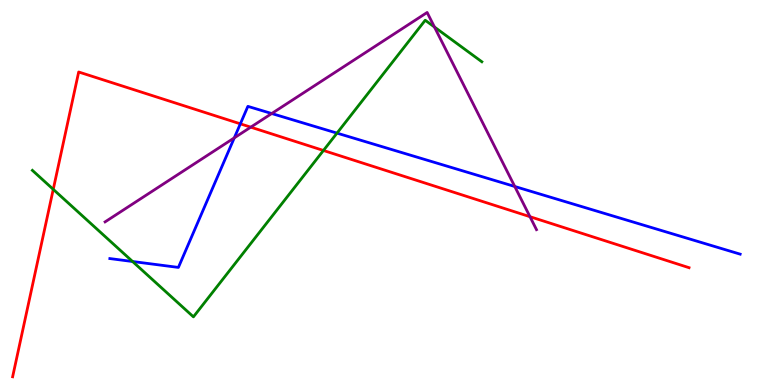[{'lines': ['blue', 'red'], 'intersections': [{'x': 3.1, 'y': 6.78}]}, {'lines': ['green', 'red'], 'intersections': [{'x': 0.687, 'y': 5.08}, {'x': 4.17, 'y': 6.09}]}, {'lines': ['purple', 'red'], 'intersections': [{'x': 3.24, 'y': 6.7}, {'x': 6.84, 'y': 4.37}]}, {'lines': ['blue', 'green'], 'intersections': [{'x': 1.71, 'y': 3.21}, {'x': 4.35, 'y': 6.54}]}, {'lines': ['blue', 'purple'], 'intersections': [{'x': 3.02, 'y': 6.42}, {'x': 3.51, 'y': 7.05}, {'x': 6.64, 'y': 5.16}]}, {'lines': ['green', 'purple'], 'intersections': [{'x': 5.61, 'y': 9.3}]}]